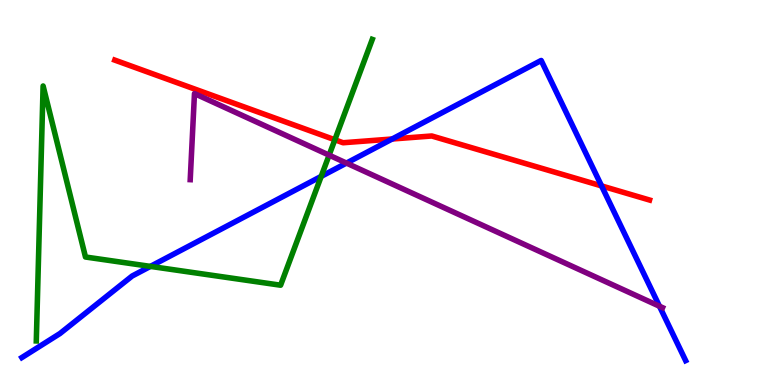[{'lines': ['blue', 'red'], 'intersections': [{'x': 5.06, 'y': 6.39}, {'x': 7.76, 'y': 5.17}]}, {'lines': ['green', 'red'], 'intersections': [{'x': 4.32, 'y': 6.37}]}, {'lines': ['purple', 'red'], 'intersections': []}, {'lines': ['blue', 'green'], 'intersections': [{'x': 1.94, 'y': 3.08}, {'x': 4.14, 'y': 5.42}]}, {'lines': ['blue', 'purple'], 'intersections': [{'x': 4.47, 'y': 5.76}, {'x': 8.51, 'y': 2.05}]}, {'lines': ['green', 'purple'], 'intersections': [{'x': 4.25, 'y': 5.97}]}]